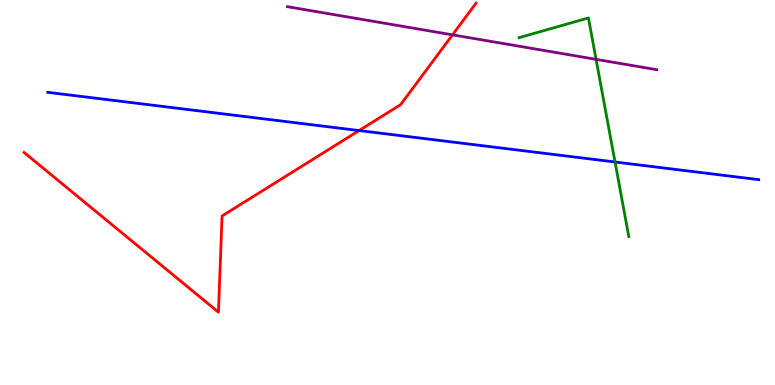[{'lines': ['blue', 'red'], 'intersections': [{'x': 4.63, 'y': 6.61}]}, {'lines': ['green', 'red'], 'intersections': []}, {'lines': ['purple', 'red'], 'intersections': [{'x': 5.84, 'y': 9.09}]}, {'lines': ['blue', 'green'], 'intersections': [{'x': 7.94, 'y': 5.79}]}, {'lines': ['blue', 'purple'], 'intersections': []}, {'lines': ['green', 'purple'], 'intersections': [{'x': 7.69, 'y': 8.46}]}]